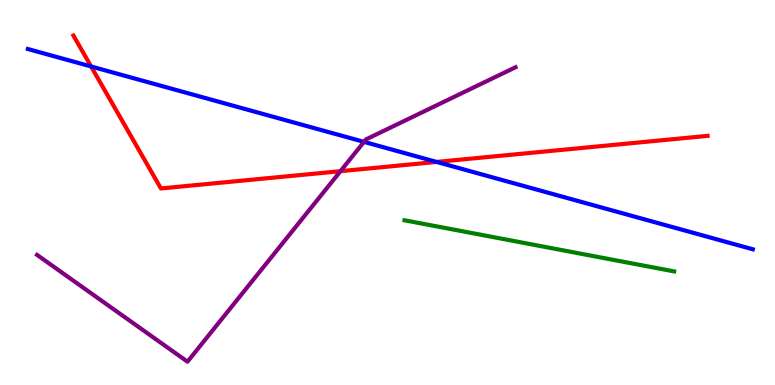[{'lines': ['blue', 'red'], 'intersections': [{'x': 1.18, 'y': 8.27}, {'x': 5.63, 'y': 5.79}]}, {'lines': ['green', 'red'], 'intersections': []}, {'lines': ['purple', 'red'], 'intersections': [{'x': 4.39, 'y': 5.55}]}, {'lines': ['blue', 'green'], 'intersections': []}, {'lines': ['blue', 'purple'], 'intersections': [{'x': 4.7, 'y': 6.32}]}, {'lines': ['green', 'purple'], 'intersections': []}]